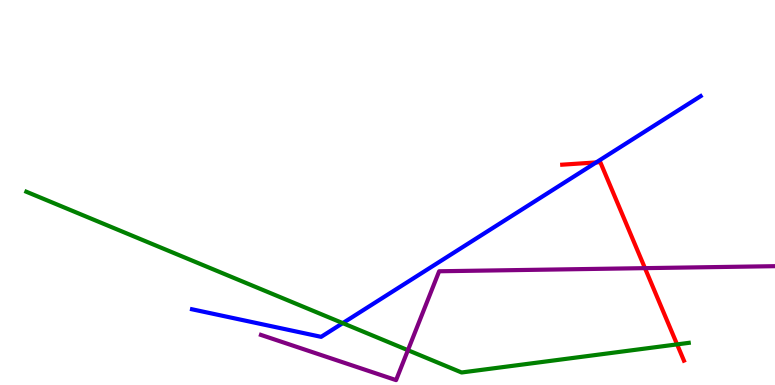[{'lines': ['blue', 'red'], 'intersections': [{'x': 7.69, 'y': 5.78}]}, {'lines': ['green', 'red'], 'intersections': [{'x': 8.74, 'y': 1.05}]}, {'lines': ['purple', 'red'], 'intersections': [{'x': 8.32, 'y': 3.04}]}, {'lines': ['blue', 'green'], 'intersections': [{'x': 4.42, 'y': 1.61}]}, {'lines': ['blue', 'purple'], 'intersections': []}, {'lines': ['green', 'purple'], 'intersections': [{'x': 5.26, 'y': 0.904}]}]